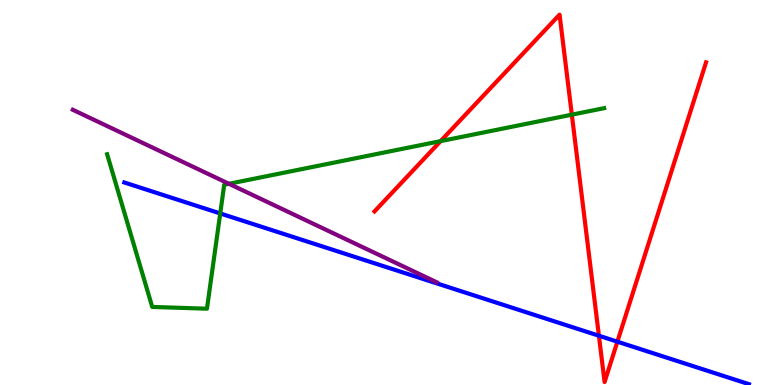[{'lines': ['blue', 'red'], 'intersections': [{'x': 7.73, 'y': 1.28}, {'x': 7.97, 'y': 1.13}]}, {'lines': ['green', 'red'], 'intersections': [{'x': 5.69, 'y': 6.33}, {'x': 7.38, 'y': 7.02}]}, {'lines': ['purple', 'red'], 'intersections': []}, {'lines': ['blue', 'green'], 'intersections': [{'x': 2.84, 'y': 4.46}]}, {'lines': ['blue', 'purple'], 'intersections': []}, {'lines': ['green', 'purple'], 'intersections': [{'x': 2.95, 'y': 5.23}]}]